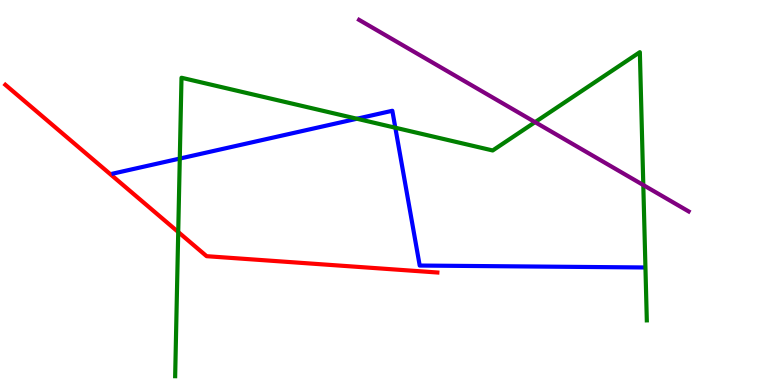[{'lines': ['blue', 'red'], 'intersections': []}, {'lines': ['green', 'red'], 'intersections': [{'x': 2.3, 'y': 3.97}]}, {'lines': ['purple', 'red'], 'intersections': []}, {'lines': ['blue', 'green'], 'intersections': [{'x': 2.32, 'y': 5.88}, {'x': 4.61, 'y': 6.92}, {'x': 5.1, 'y': 6.68}]}, {'lines': ['blue', 'purple'], 'intersections': []}, {'lines': ['green', 'purple'], 'intersections': [{'x': 6.9, 'y': 6.83}, {'x': 8.3, 'y': 5.19}]}]